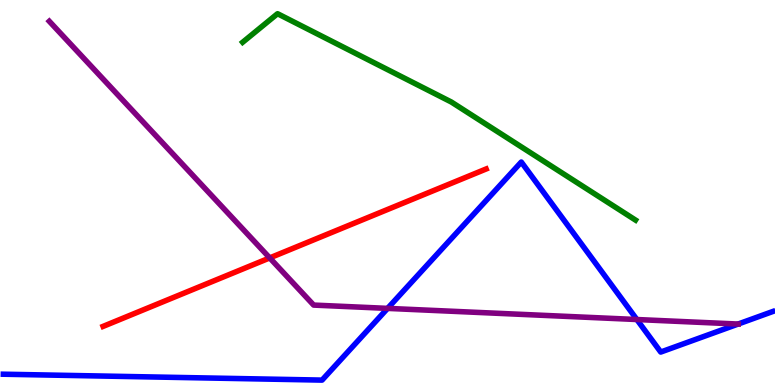[{'lines': ['blue', 'red'], 'intersections': []}, {'lines': ['green', 'red'], 'intersections': []}, {'lines': ['purple', 'red'], 'intersections': [{'x': 3.48, 'y': 3.3}]}, {'lines': ['blue', 'green'], 'intersections': []}, {'lines': ['blue', 'purple'], 'intersections': [{'x': 5.0, 'y': 1.99}, {'x': 8.22, 'y': 1.7}, {'x': 9.52, 'y': 1.58}]}, {'lines': ['green', 'purple'], 'intersections': []}]